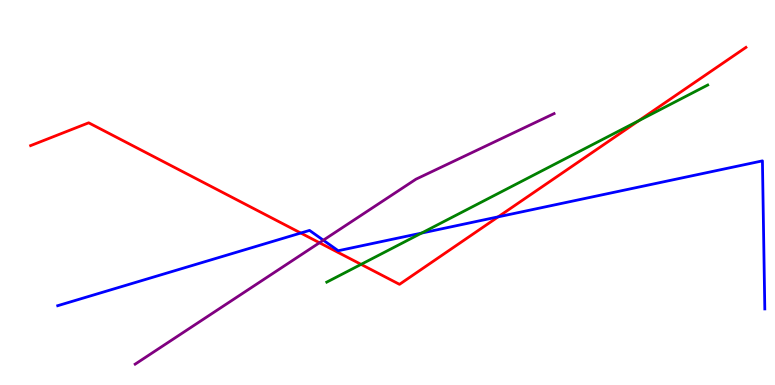[{'lines': ['blue', 'red'], 'intersections': [{'x': 3.88, 'y': 3.95}, {'x': 6.43, 'y': 4.37}]}, {'lines': ['green', 'red'], 'intersections': [{'x': 4.66, 'y': 3.13}, {'x': 8.24, 'y': 6.86}]}, {'lines': ['purple', 'red'], 'intersections': [{'x': 4.12, 'y': 3.69}]}, {'lines': ['blue', 'green'], 'intersections': [{'x': 5.44, 'y': 3.95}]}, {'lines': ['blue', 'purple'], 'intersections': [{'x': 4.17, 'y': 3.76}]}, {'lines': ['green', 'purple'], 'intersections': []}]